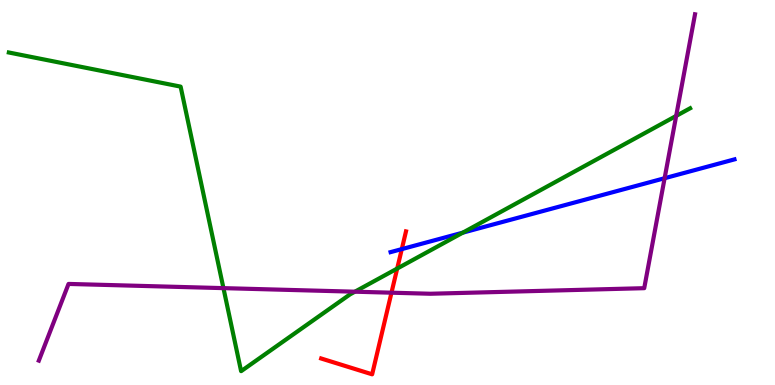[{'lines': ['blue', 'red'], 'intersections': [{'x': 5.18, 'y': 3.53}]}, {'lines': ['green', 'red'], 'intersections': [{'x': 5.13, 'y': 3.02}]}, {'lines': ['purple', 'red'], 'intersections': [{'x': 5.05, 'y': 2.4}]}, {'lines': ['blue', 'green'], 'intersections': [{'x': 5.97, 'y': 3.96}]}, {'lines': ['blue', 'purple'], 'intersections': [{'x': 8.58, 'y': 5.37}]}, {'lines': ['green', 'purple'], 'intersections': [{'x': 2.88, 'y': 2.52}, {'x': 4.58, 'y': 2.42}, {'x': 8.72, 'y': 6.99}]}]